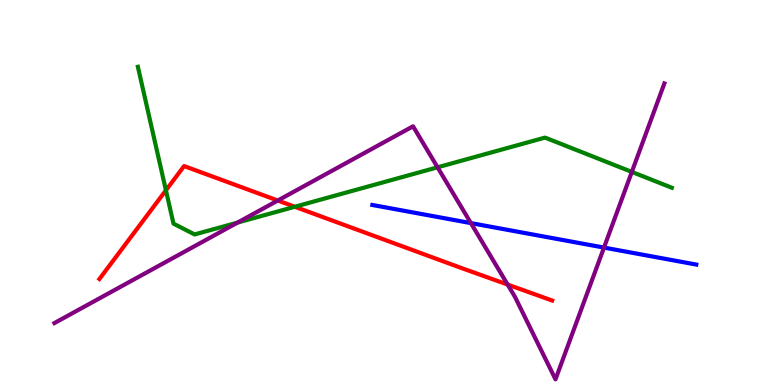[{'lines': ['blue', 'red'], 'intersections': []}, {'lines': ['green', 'red'], 'intersections': [{'x': 2.14, 'y': 5.06}, {'x': 3.8, 'y': 4.63}]}, {'lines': ['purple', 'red'], 'intersections': [{'x': 3.58, 'y': 4.79}, {'x': 6.55, 'y': 2.61}]}, {'lines': ['blue', 'green'], 'intersections': []}, {'lines': ['blue', 'purple'], 'intersections': [{'x': 6.08, 'y': 4.21}, {'x': 7.79, 'y': 3.57}]}, {'lines': ['green', 'purple'], 'intersections': [{'x': 3.07, 'y': 4.22}, {'x': 5.65, 'y': 5.65}, {'x': 8.15, 'y': 5.53}]}]